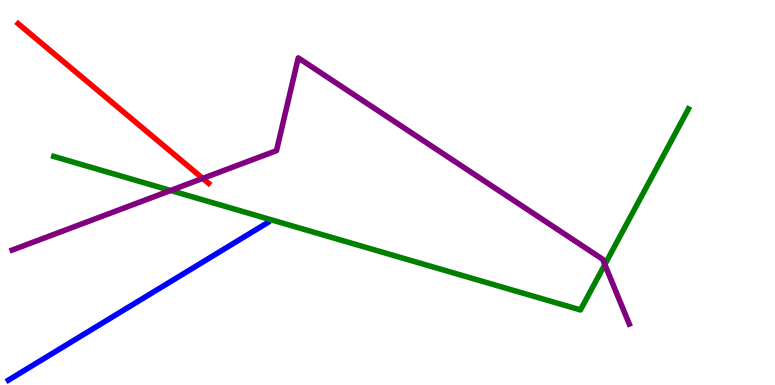[{'lines': ['blue', 'red'], 'intersections': []}, {'lines': ['green', 'red'], 'intersections': []}, {'lines': ['purple', 'red'], 'intersections': [{'x': 2.62, 'y': 5.37}]}, {'lines': ['blue', 'green'], 'intersections': []}, {'lines': ['blue', 'purple'], 'intersections': []}, {'lines': ['green', 'purple'], 'intersections': [{'x': 2.2, 'y': 5.05}, {'x': 7.8, 'y': 3.13}]}]